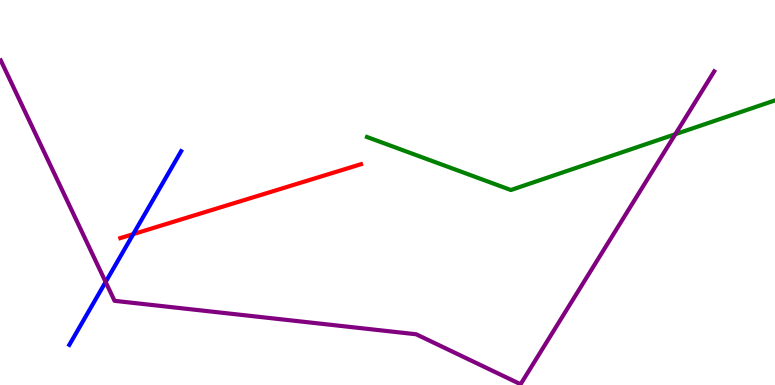[{'lines': ['blue', 'red'], 'intersections': [{'x': 1.72, 'y': 3.92}]}, {'lines': ['green', 'red'], 'intersections': []}, {'lines': ['purple', 'red'], 'intersections': []}, {'lines': ['blue', 'green'], 'intersections': []}, {'lines': ['blue', 'purple'], 'intersections': [{'x': 1.36, 'y': 2.68}]}, {'lines': ['green', 'purple'], 'intersections': [{'x': 8.71, 'y': 6.51}]}]